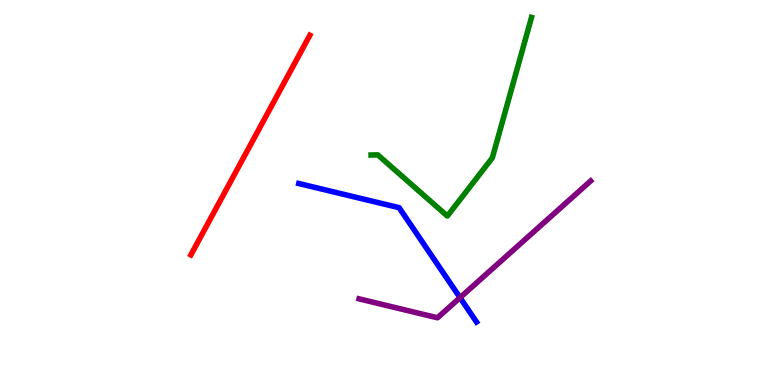[{'lines': ['blue', 'red'], 'intersections': []}, {'lines': ['green', 'red'], 'intersections': []}, {'lines': ['purple', 'red'], 'intersections': []}, {'lines': ['blue', 'green'], 'intersections': []}, {'lines': ['blue', 'purple'], 'intersections': [{'x': 5.94, 'y': 2.27}]}, {'lines': ['green', 'purple'], 'intersections': []}]